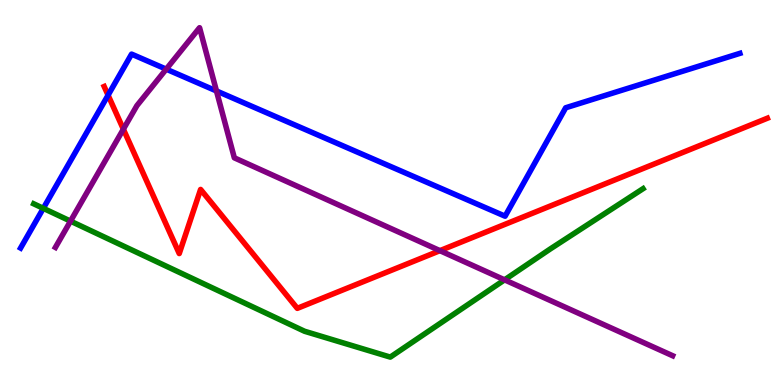[{'lines': ['blue', 'red'], 'intersections': [{'x': 1.39, 'y': 7.53}]}, {'lines': ['green', 'red'], 'intersections': []}, {'lines': ['purple', 'red'], 'intersections': [{'x': 1.59, 'y': 6.64}, {'x': 5.68, 'y': 3.49}]}, {'lines': ['blue', 'green'], 'intersections': [{'x': 0.559, 'y': 4.59}]}, {'lines': ['blue', 'purple'], 'intersections': [{'x': 2.14, 'y': 8.2}, {'x': 2.79, 'y': 7.64}]}, {'lines': ['green', 'purple'], 'intersections': [{'x': 0.91, 'y': 4.26}, {'x': 6.51, 'y': 2.73}]}]